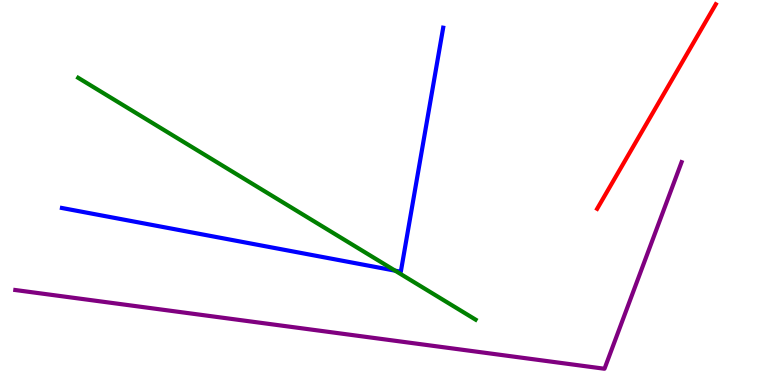[{'lines': ['blue', 'red'], 'intersections': []}, {'lines': ['green', 'red'], 'intersections': []}, {'lines': ['purple', 'red'], 'intersections': []}, {'lines': ['blue', 'green'], 'intersections': [{'x': 5.1, 'y': 2.97}]}, {'lines': ['blue', 'purple'], 'intersections': []}, {'lines': ['green', 'purple'], 'intersections': []}]